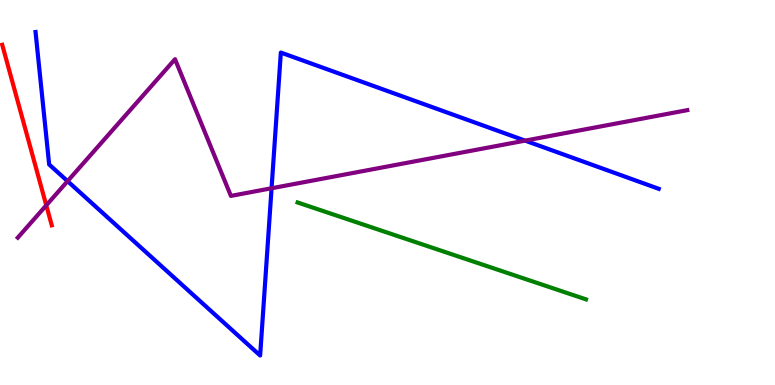[{'lines': ['blue', 'red'], 'intersections': []}, {'lines': ['green', 'red'], 'intersections': []}, {'lines': ['purple', 'red'], 'intersections': [{'x': 0.597, 'y': 4.67}]}, {'lines': ['blue', 'green'], 'intersections': []}, {'lines': ['blue', 'purple'], 'intersections': [{'x': 0.872, 'y': 5.29}, {'x': 3.5, 'y': 5.11}, {'x': 6.78, 'y': 6.35}]}, {'lines': ['green', 'purple'], 'intersections': []}]